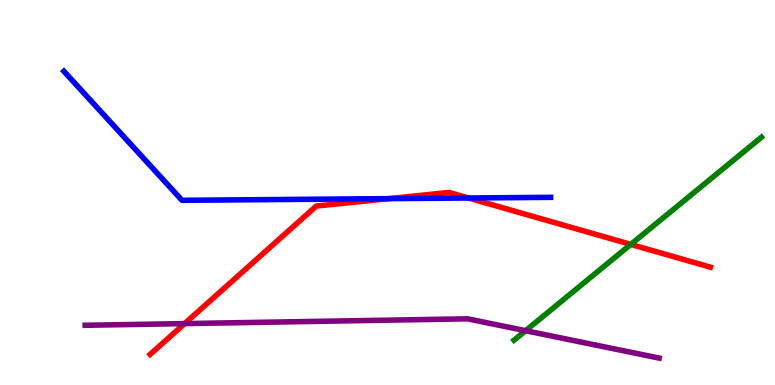[{'lines': ['blue', 'red'], 'intersections': [{'x': 5.02, 'y': 4.84}, {'x': 6.04, 'y': 4.86}]}, {'lines': ['green', 'red'], 'intersections': [{'x': 8.14, 'y': 3.65}]}, {'lines': ['purple', 'red'], 'intersections': [{'x': 2.38, 'y': 1.59}]}, {'lines': ['blue', 'green'], 'intersections': []}, {'lines': ['blue', 'purple'], 'intersections': []}, {'lines': ['green', 'purple'], 'intersections': [{'x': 6.78, 'y': 1.41}]}]